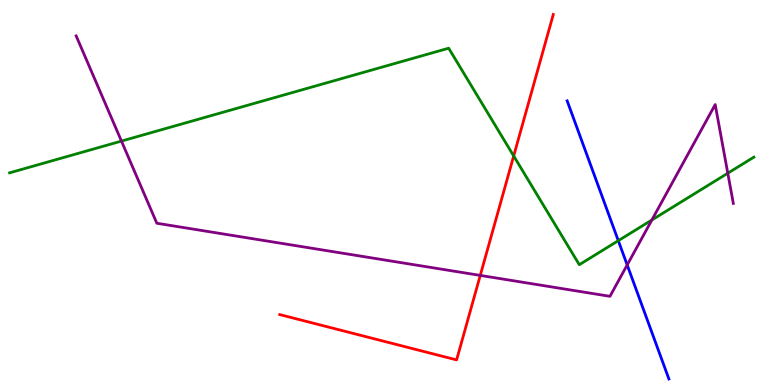[{'lines': ['blue', 'red'], 'intersections': []}, {'lines': ['green', 'red'], 'intersections': [{'x': 6.63, 'y': 5.95}]}, {'lines': ['purple', 'red'], 'intersections': [{'x': 6.2, 'y': 2.85}]}, {'lines': ['blue', 'green'], 'intersections': [{'x': 7.98, 'y': 3.75}]}, {'lines': ['blue', 'purple'], 'intersections': [{'x': 8.09, 'y': 3.12}]}, {'lines': ['green', 'purple'], 'intersections': [{'x': 1.57, 'y': 6.34}, {'x': 8.41, 'y': 4.29}, {'x': 9.39, 'y': 5.5}]}]